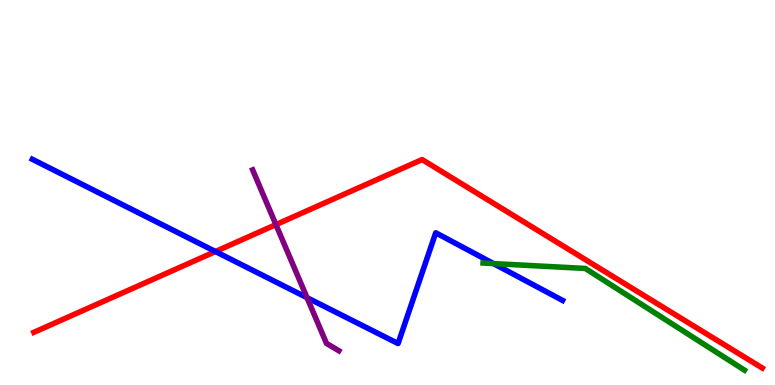[{'lines': ['blue', 'red'], 'intersections': [{'x': 2.78, 'y': 3.47}]}, {'lines': ['green', 'red'], 'intersections': []}, {'lines': ['purple', 'red'], 'intersections': [{'x': 3.56, 'y': 4.17}]}, {'lines': ['blue', 'green'], 'intersections': [{'x': 6.37, 'y': 3.15}]}, {'lines': ['blue', 'purple'], 'intersections': [{'x': 3.96, 'y': 2.27}]}, {'lines': ['green', 'purple'], 'intersections': []}]